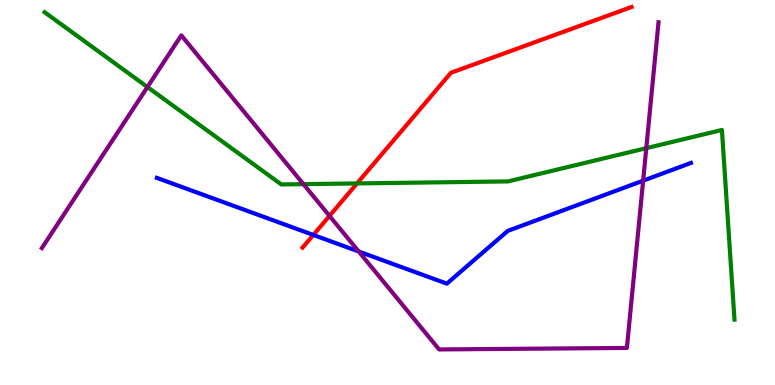[{'lines': ['blue', 'red'], 'intersections': [{'x': 4.04, 'y': 3.9}]}, {'lines': ['green', 'red'], 'intersections': [{'x': 4.61, 'y': 5.24}]}, {'lines': ['purple', 'red'], 'intersections': [{'x': 4.25, 'y': 4.39}]}, {'lines': ['blue', 'green'], 'intersections': []}, {'lines': ['blue', 'purple'], 'intersections': [{'x': 4.63, 'y': 3.47}, {'x': 8.3, 'y': 5.31}]}, {'lines': ['green', 'purple'], 'intersections': [{'x': 1.9, 'y': 7.74}, {'x': 3.92, 'y': 5.22}, {'x': 8.34, 'y': 6.15}]}]